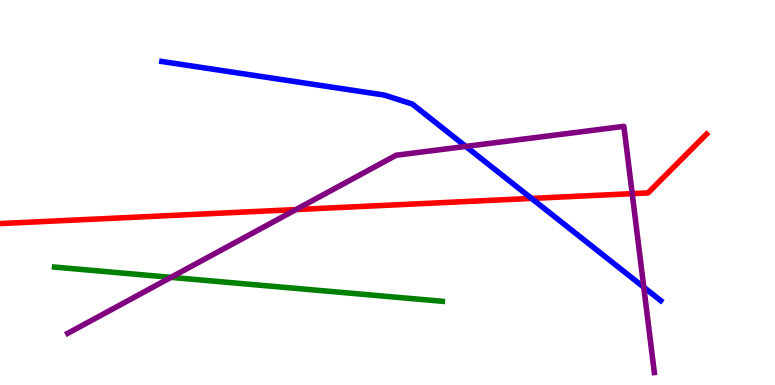[{'lines': ['blue', 'red'], 'intersections': [{'x': 6.86, 'y': 4.85}]}, {'lines': ['green', 'red'], 'intersections': []}, {'lines': ['purple', 'red'], 'intersections': [{'x': 3.82, 'y': 4.56}, {'x': 8.16, 'y': 4.97}]}, {'lines': ['blue', 'green'], 'intersections': []}, {'lines': ['blue', 'purple'], 'intersections': [{'x': 6.01, 'y': 6.2}, {'x': 8.31, 'y': 2.54}]}, {'lines': ['green', 'purple'], 'intersections': [{'x': 2.21, 'y': 2.8}]}]